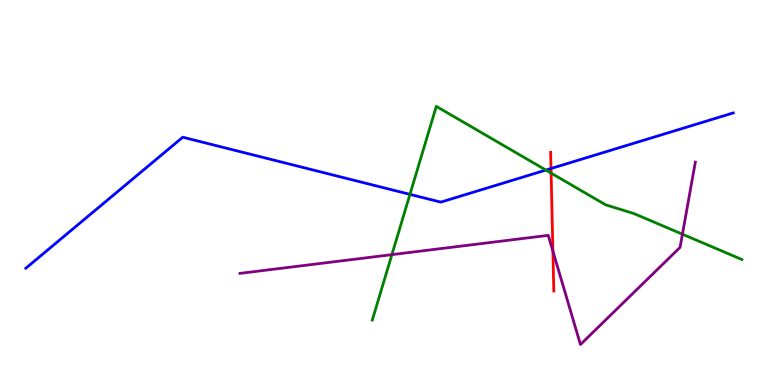[{'lines': ['blue', 'red'], 'intersections': [{'x': 7.11, 'y': 5.62}]}, {'lines': ['green', 'red'], 'intersections': [{'x': 7.11, 'y': 5.5}]}, {'lines': ['purple', 'red'], 'intersections': [{'x': 7.13, 'y': 3.48}]}, {'lines': ['blue', 'green'], 'intersections': [{'x': 5.29, 'y': 4.95}, {'x': 7.04, 'y': 5.58}]}, {'lines': ['blue', 'purple'], 'intersections': []}, {'lines': ['green', 'purple'], 'intersections': [{'x': 5.06, 'y': 3.39}, {'x': 8.81, 'y': 3.92}]}]